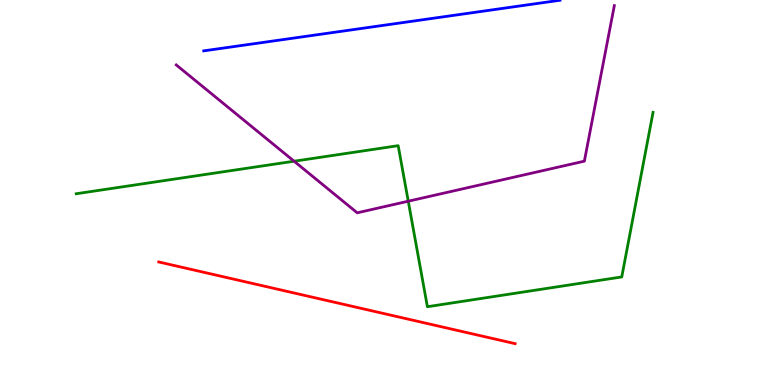[{'lines': ['blue', 'red'], 'intersections': []}, {'lines': ['green', 'red'], 'intersections': []}, {'lines': ['purple', 'red'], 'intersections': []}, {'lines': ['blue', 'green'], 'intersections': []}, {'lines': ['blue', 'purple'], 'intersections': []}, {'lines': ['green', 'purple'], 'intersections': [{'x': 3.79, 'y': 5.81}, {'x': 5.27, 'y': 4.77}]}]